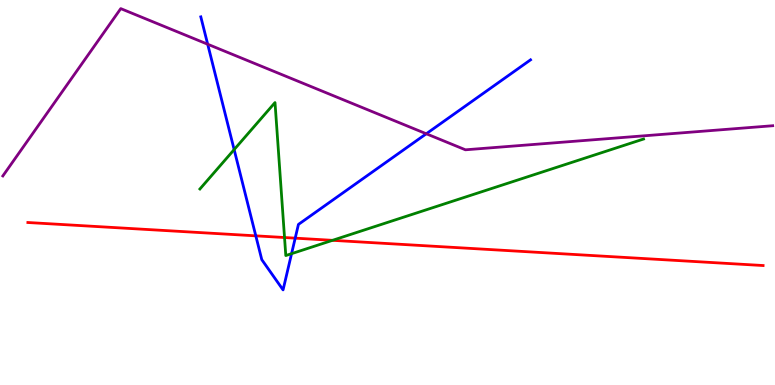[{'lines': ['blue', 'red'], 'intersections': [{'x': 3.3, 'y': 3.87}, {'x': 3.81, 'y': 3.81}]}, {'lines': ['green', 'red'], 'intersections': [{'x': 3.67, 'y': 3.83}, {'x': 4.29, 'y': 3.76}]}, {'lines': ['purple', 'red'], 'intersections': []}, {'lines': ['blue', 'green'], 'intersections': [{'x': 3.02, 'y': 6.11}, {'x': 3.76, 'y': 3.41}]}, {'lines': ['blue', 'purple'], 'intersections': [{'x': 2.68, 'y': 8.85}, {'x': 5.5, 'y': 6.53}]}, {'lines': ['green', 'purple'], 'intersections': []}]